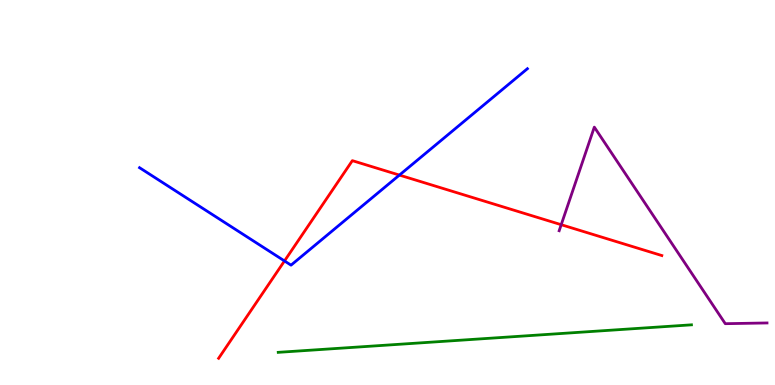[{'lines': ['blue', 'red'], 'intersections': [{'x': 3.67, 'y': 3.22}, {'x': 5.15, 'y': 5.45}]}, {'lines': ['green', 'red'], 'intersections': []}, {'lines': ['purple', 'red'], 'intersections': [{'x': 7.24, 'y': 4.16}]}, {'lines': ['blue', 'green'], 'intersections': []}, {'lines': ['blue', 'purple'], 'intersections': []}, {'lines': ['green', 'purple'], 'intersections': []}]